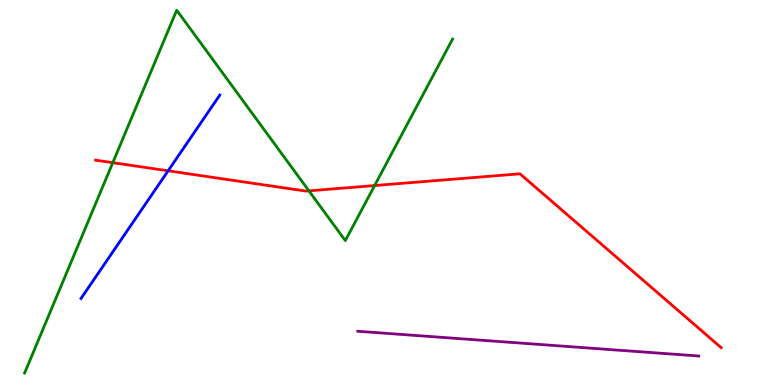[{'lines': ['blue', 'red'], 'intersections': [{'x': 2.17, 'y': 5.56}]}, {'lines': ['green', 'red'], 'intersections': [{'x': 1.46, 'y': 5.77}, {'x': 3.99, 'y': 5.04}, {'x': 4.83, 'y': 5.18}]}, {'lines': ['purple', 'red'], 'intersections': []}, {'lines': ['blue', 'green'], 'intersections': []}, {'lines': ['blue', 'purple'], 'intersections': []}, {'lines': ['green', 'purple'], 'intersections': []}]